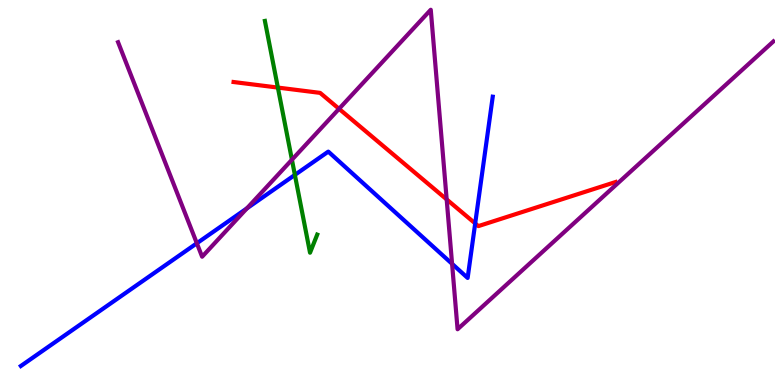[{'lines': ['blue', 'red'], 'intersections': [{'x': 6.13, 'y': 4.2}]}, {'lines': ['green', 'red'], 'intersections': [{'x': 3.59, 'y': 7.73}]}, {'lines': ['purple', 'red'], 'intersections': [{'x': 4.37, 'y': 7.17}, {'x': 5.76, 'y': 4.82}]}, {'lines': ['blue', 'green'], 'intersections': [{'x': 3.8, 'y': 5.46}]}, {'lines': ['blue', 'purple'], 'intersections': [{'x': 2.54, 'y': 3.68}, {'x': 3.19, 'y': 4.59}, {'x': 5.83, 'y': 3.15}]}, {'lines': ['green', 'purple'], 'intersections': [{'x': 3.77, 'y': 5.85}]}]